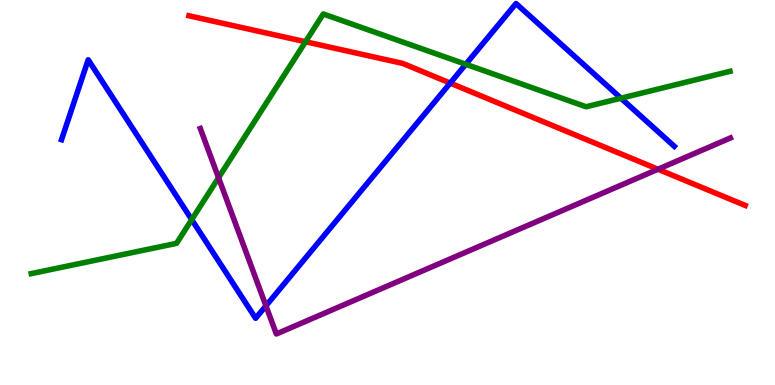[{'lines': ['blue', 'red'], 'intersections': [{'x': 5.81, 'y': 7.84}]}, {'lines': ['green', 'red'], 'intersections': [{'x': 3.94, 'y': 8.92}]}, {'lines': ['purple', 'red'], 'intersections': [{'x': 8.49, 'y': 5.6}]}, {'lines': ['blue', 'green'], 'intersections': [{'x': 2.47, 'y': 4.3}, {'x': 6.01, 'y': 8.33}, {'x': 8.01, 'y': 7.45}]}, {'lines': ['blue', 'purple'], 'intersections': [{'x': 3.43, 'y': 2.06}]}, {'lines': ['green', 'purple'], 'intersections': [{'x': 2.82, 'y': 5.38}]}]